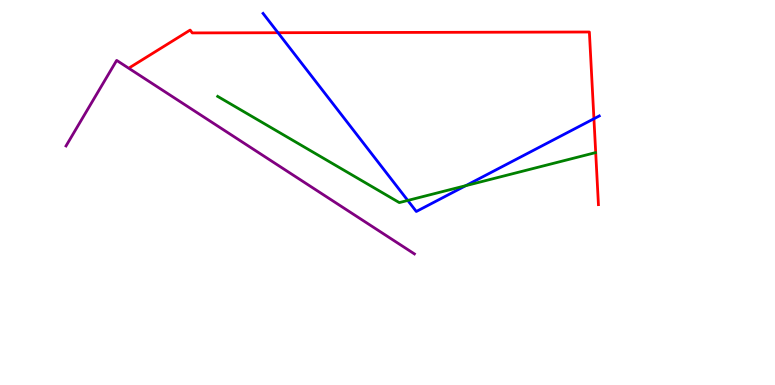[{'lines': ['blue', 'red'], 'intersections': [{'x': 3.59, 'y': 9.15}, {'x': 7.66, 'y': 6.92}]}, {'lines': ['green', 'red'], 'intersections': []}, {'lines': ['purple', 'red'], 'intersections': []}, {'lines': ['blue', 'green'], 'intersections': [{'x': 5.26, 'y': 4.79}, {'x': 6.01, 'y': 5.18}]}, {'lines': ['blue', 'purple'], 'intersections': []}, {'lines': ['green', 'purple'], 'intersections': []}]